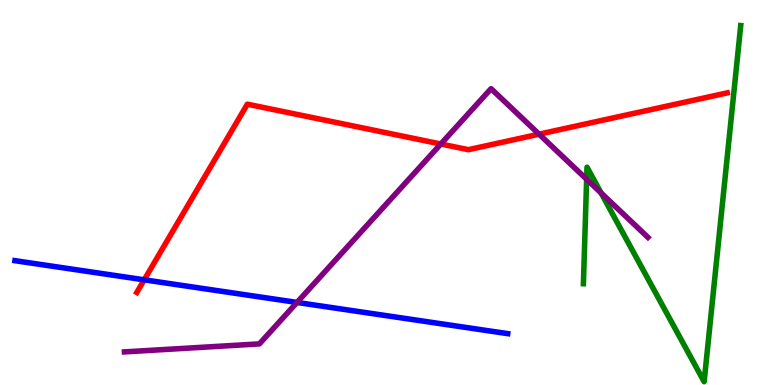[{'lines': ['blue', 'red'], 'intersections': [{'x': 1.86, 'y': 2.73}]}, {'lines': ['green', 'red'], 'intersections': []}, {'lines': ['purple', 'red'], 'intersections': [{'x': 5.69, 'y': 6.26}, {'x': 6.96, 'y': 6.51}]}, {'lines': ['blue', 'green'], 'intersections': []}, {'lines': ['blue', 'purple'], 'intersections': [{'x': 3.83, 'y': 2.14}]}, {'lines': ['green', 'purple'], 'intersections': [{'x': 7.57, 'y': 5.34}, {'x': 7.76, 'y': 4.99}]}]